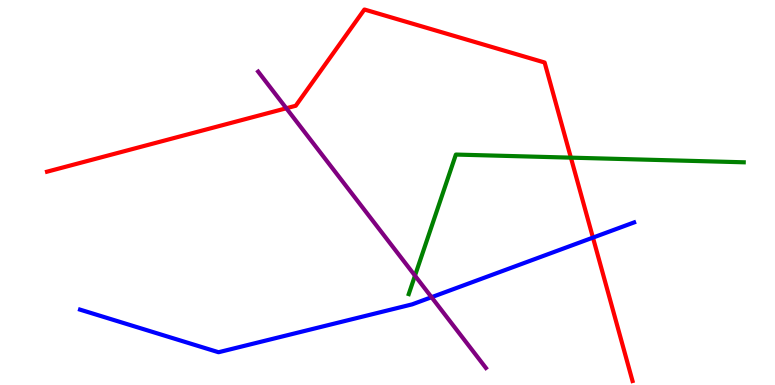[{'lines': ['blue', 'red'], 'intersections': [{'x': 7.65, 'y': 3.83}]}, {'lines': ['green', 'red'], 'intersections': [{'x': 7.37, 'y': 5.91}]}, {'lines': ['purple', 'red'], 'intersections': [{'x': 3.69, 'y': 7.19}]}, {'lines': ['blue', 'green'], 'intersections': []}, {'lines': ['blue', 'purple'], 'intersections': [{'x': 5.57, 'y': 2.28}]}, {'lines': ['green', 'purple'], 'intersections': [{'x': 5.35, 'y': 2.84}]}]